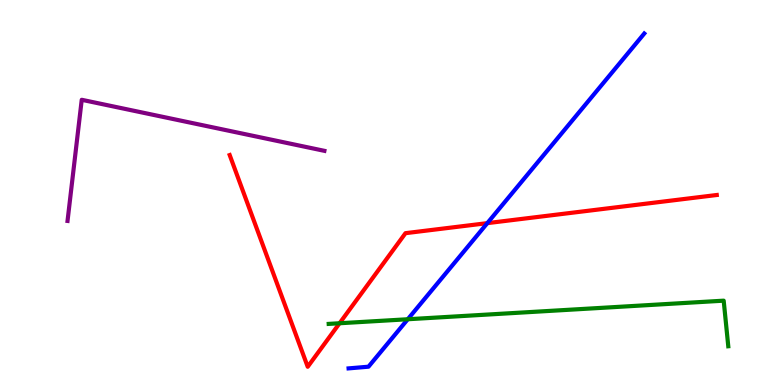[{'lines': ['blue', 'red'], 'intersections': [{'x': 6.29, 'y': 4.2}]}, {'lines': ['green', 'red'], 'intersections': [{'x': 4.38, 'y': 1.6}]}, {'lines': ['purple', 'red'], 'intersections': []}, {'lines': ['blue', 'green'], 'intersections': [{'x': 5.26, 'y': 1.71}]}, {'lines': ['blue', 'purple'], 'intersections': []}, {'lines': ['green', 'purple'], 'intersections': []}]